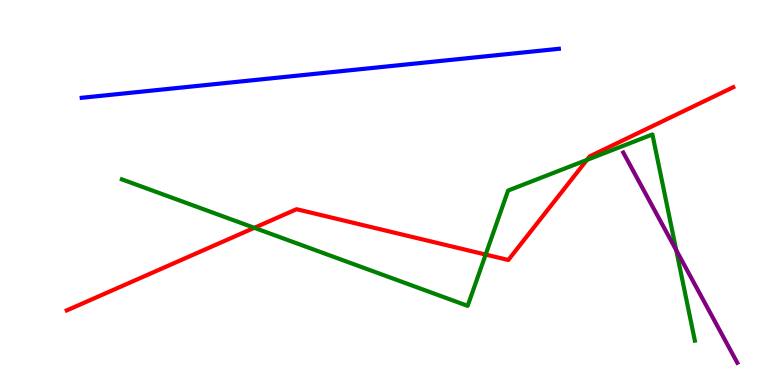[{'lines': ['blue', 'red'], 'intersections': []}, {'lines': ['green', 'red'], 'intersections': [{'x': 3.28, 'y': 4.08}, {'x': 6.27, 'y': 3.39}, {'x': 7.57, 'y': 5.85}]}, {'lines': ['purple', 'red'], 'intersections': []}, {'lines': ['blue', 'green'], 'intersections': []}, {'lines': ['blue', 'purple'], 'intersections': []}, {'lines': ['green', 'purple'], 'intersections': [{'x': 8.73, 'y': 3.5}]}]